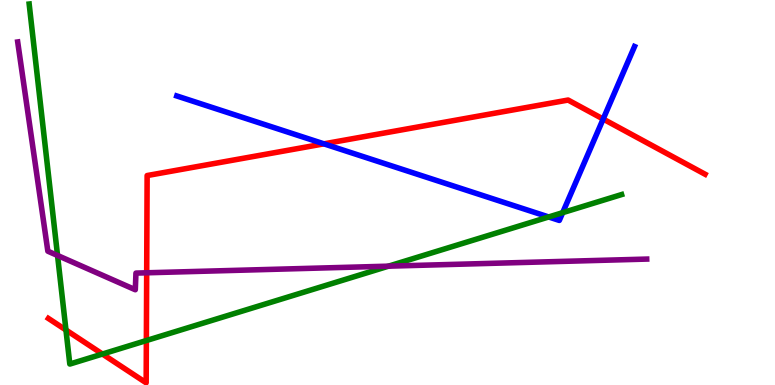[{'lines': ['blue', 'red'], 'intersections': [{'x': 4.18, 'y': 6.26}, {'x': 7.78, 'y': 6.91}]}, {'lines': ['green', 'red'], 'intersections': [{'x': 0.851, 'y': 1.43}, {'x': 1.32, 'y': 0.804}, {'x': 1.89, 'y': 1.15}]}, {'lines': ['purple', 'red'], 'intersections': [{'x': 1.89, 'y': 2.91}]}, {'lines': ['blue', 'green'], 'intersections': [{'x': 7.08, 'y': 4.36}, {'x': 7.26, 'y': 4.48}]}, {'lines': ['blue', 'purple'], 'intersections': []}, {'lines': ['green', 'purple'], 'intersections': [{'x': 0.743, 'y': 3.36}, {'x': 5.01, 'y': 3.09}]}]